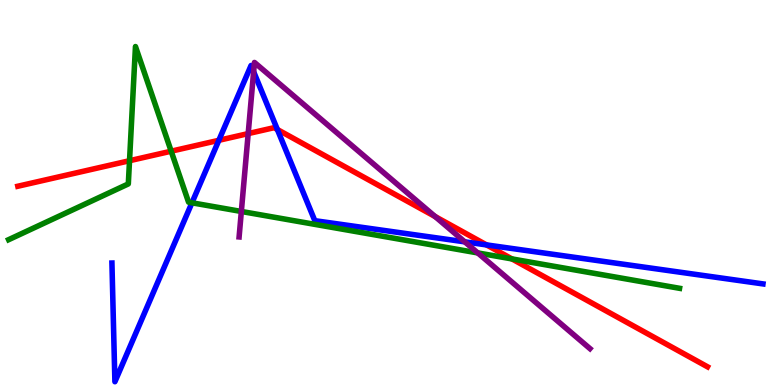[{'lines': ['blue', 'red'], 'intersections': [{'x': 2.82, 'y': 6.36}, {'x': 3.58, 'y': 6.64}, {'x': 6.28, 'y': 3.64}]}, {'lines': ['green', 'red'], 'intersections': [{'x': 1.67, 'y': 5.83}, {'x': 2.21, 'y': 6.07}, {'x': 6.61, 'y': 3.27}]}, {'lines': ['purple', 'red'], 'intersections': [{'x': 3.2, 'y': 6.53}, {'x': 5.61, 'y': 4.38}]}, {'lines': ['blue', 'green'], 'intersections': [{'x': 2.48, 'y': 4.73}]}, {'lines': ['blue', 'purple'], 'intersections': [{'x': 3.27, 'y': 8.14}, {'x': 6.0, 'y': 3.72}]}, {'lines': ['green', 'purple'], 'intersections': [{'x': 3.11, 'y': 4.51}, {'x': 6.16, 'y': 3.43}]}]